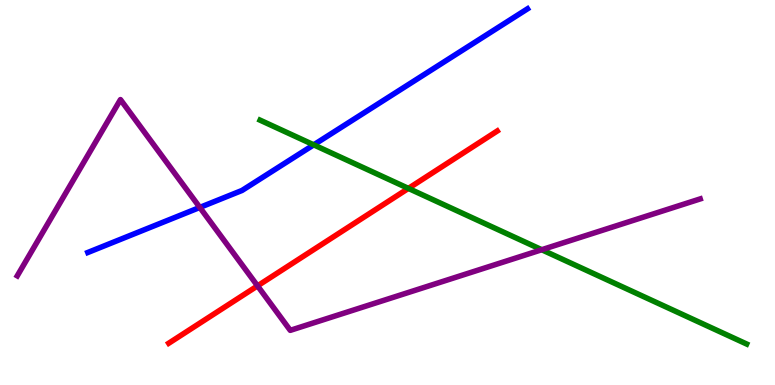[{'lines': ['blue', 'red'], 'intersections': []}, {'lines': ['green', 'red'], 'intersections': [{'x': 5.27, 'y': 5.11}]}, {'lines': ['purple', 'red'], 'intersections': [{'x': 3.32, 'y': 2.57}]}, {'lines': ['blue', 'green'], 'intersections': [{'x': 4.05, 'y': 6.24}]}, {'lines': ['blue', 'purple'], 'intersections': [{'x': 2.58, 'y': 4.61}]}, {'lines': ['green', 'purple'], 'intersections': [{'x': 6.99, 'y': 3.51}]}]